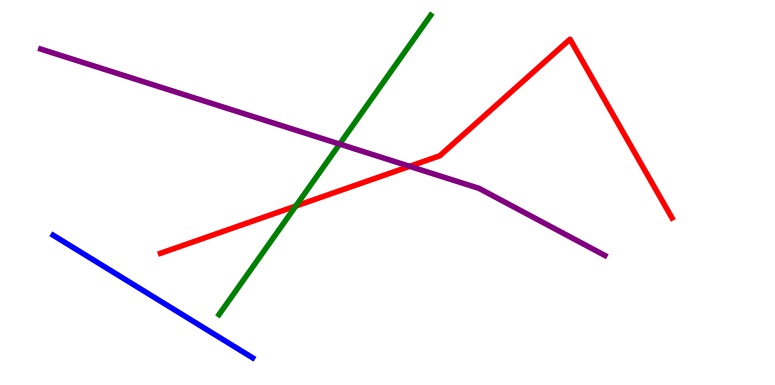[{'lines': ['blue', 'red'], 'intersections': []}, {'lines': ['green', 'red'], 'intersections': [{'x': 3.82, 'y': 4.65}]}, {'lines': ['purple', 'red'], 'intersections': [{'x': 5.29, 'y': 5.68}]}, {'lines': ['blue', 'green'], 'intersections': []}, {'lines': ['blue', 'purple'], 'intersections': []}, {'lines': ['green', 'purple'], 'intersections': [{'x': 4.38, 'y': 6.26}]}]